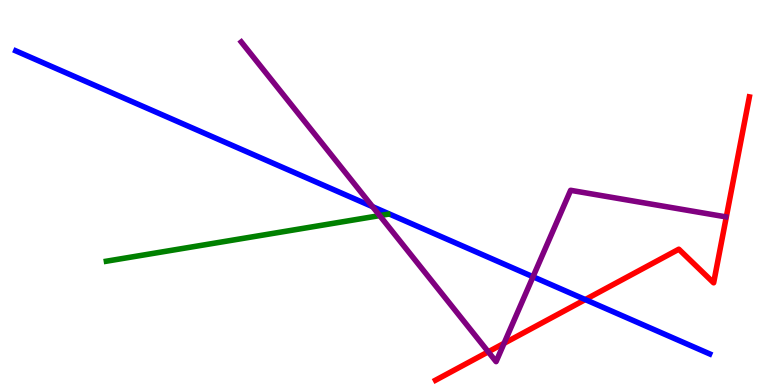[{'lines': ['blue', 'red'], 'intersections': [{'x': 7.55, 'y': 2.22}]}, {'lines': ['green', 'red'], 'intersections': []}, {'lines': ['purple', 'red'], 'intersections': [{'x': 6.3, 'y': 0.862}, {'x': 6.5, 'y': 1.08}]}, {'lines': ['blue', 'green'], 'intersections': []}, {'lines': ['blue', 'purple'], 'intersections': [{'x': 4.81, 'y': 4.63}, {'x': 6.88, 'y': 2.81}]}, {'lines': ['green', 'purple'], 'intersections': [{'x': 4.9, 'y': 4.4}]}]